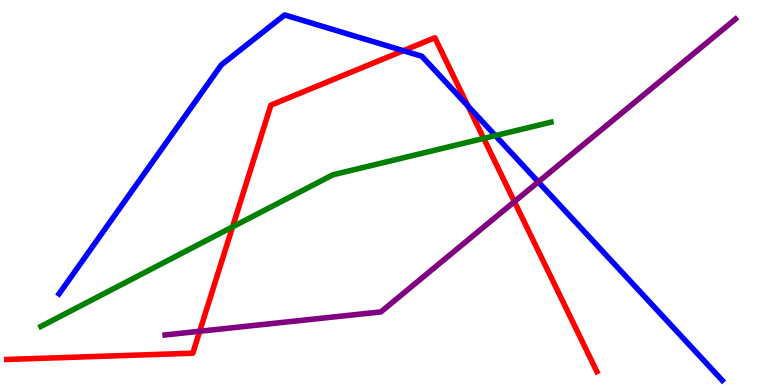[{'lines': ['blue', 'red'], 'intersections': [{'x': 5.2, 'y': 8.68}, {'x': 6.04, 'y': 7.24}]}, {'lines': ['green', 'red'], 'intersections': [{'x': 3.0, 'y': 4.11}, {'x': 6.24, 'y': 6.4}]}, {'lines': ['purple', 'red'], 'intersections': [{'x': 2.58, 'y': 1.4}, {'x': 6.64, 'y': 4.76}]}, {'lines': ['blue', 'green'], 'intersections': [{'x': 6.39, 'y': 6.48}]}, {'lines': ['blue', 'purple'], 'intersections': [{'x': 6.95, 'y': 5.27}]}, {'lines': ['green', 'purple'], 'intersections': []}]